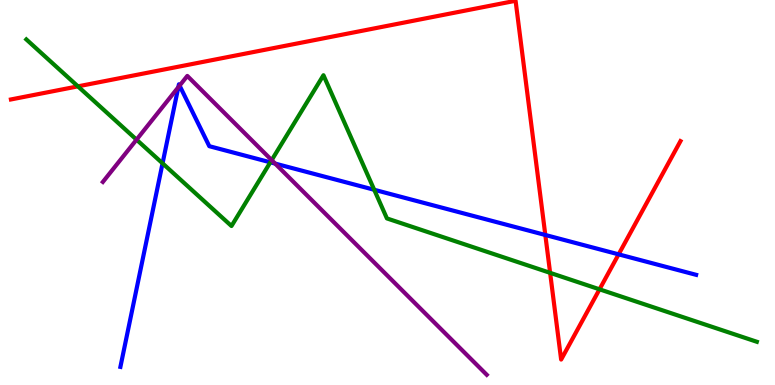[{'lines': ['blue', 'red'], 'intersections': [{'x': 7.04, 'y': 3.9}, {'x': 7.98, 'y': 3.39}]}, {'lines': ['green', 'red'], 'intersections': [{'x': 1.01, 'y': 7.76}, {'x': 7.1, 'y': 2.91}, {'x': 7.74, 'y': 2.49}]}, {'lines': ['purple', 'red'], 'intersections': []}, {'lines': ['blue', 'green'], 'intersections': [{'x': 2.1, 'y': 5.76}, {'x': 3.49, 'y': 5.78}, {'x': 4.83, 'y': 5.07}]}, {'lines': ['blue', 'purple'], 'intersections': [{'x': 2.3, 'y': 7.73}, {'x': 2.32, 'y': 7.78}, {'x': 3.55, 'y': 5.75}]}, {'lines': ['green', 'purple'], 'intersections': [{'x': 1.76, 'y': 6.37}, {'x': 3.51, 'y': 5.84}]}]